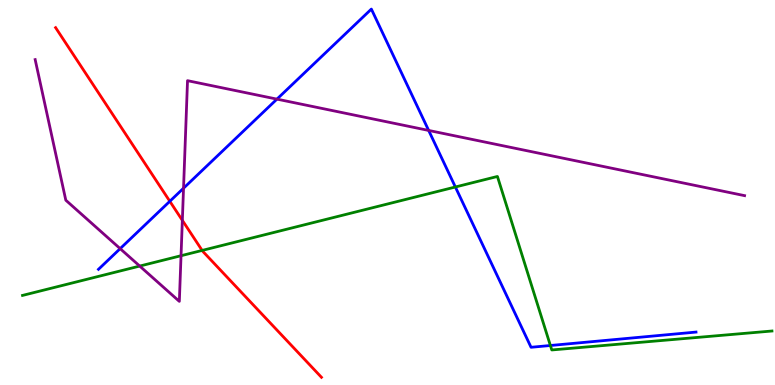[{'lines': ['blue', 'red'], 'intersections': [{'x': 2.19, 'y': 4.77}]}, {'lines': ['green', 'red'], 'intersections': [{'x': 2.61, 'y': 3.5}]}, {'lines': ['purple', 'red'], 'intersections': [{'x': 2.35, 'y': 4.28}]}, {'lines': ['blue', 'green'], 'intersections': [{'x': 5.88, 'y': 5.14}, {'x': 7.1, 'y': 1.03}]}, {'lines': ['blue', 'purple'], 'intersections': [{'x': 1.55, 'y': 3.54}, {'x': 2.37, 'y': 5.11}, {'x': 3.57, 'y': 7.43}, {'x': 5.53, 'y': 6.61}]}, {'lines': ['green', 'purple'], 'intersections': [{'x': 1.8, 'y': 3.09}, {'x': 2.34, 'y': 3.36}]}]